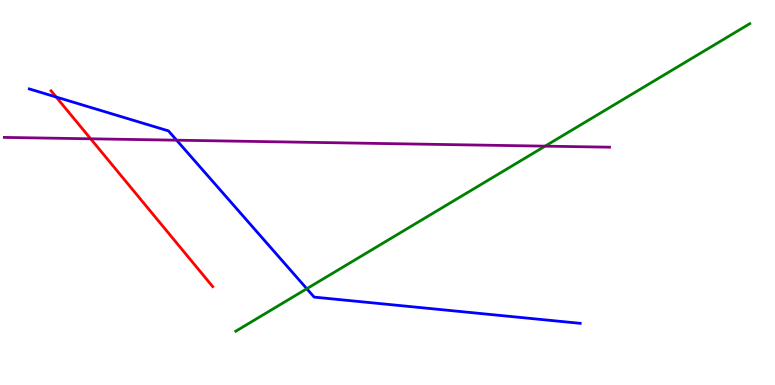[{'lines': ['blue', 'red'], 'intersections': [{'x': 0.725, 'y': 7.48}]}, {'lines': ['green', 'red'], 'intersections': []}, {'lines': ['purple', 'red'], 'intersections': [{'x': 1.17, 'y': 6.39}]}, {'lines': ['blue', 'green'], 'intersections': [{'x': 3.96, 'y': 2.5}]}, {'lines': ['blue', 'purple'], 'intersections': [{'x': 2.28, 'y': 6.36}]}, {'lines': ['green', 'purple'], 'intersections': [{'x': 7.03, 'y': 6.2}]}]